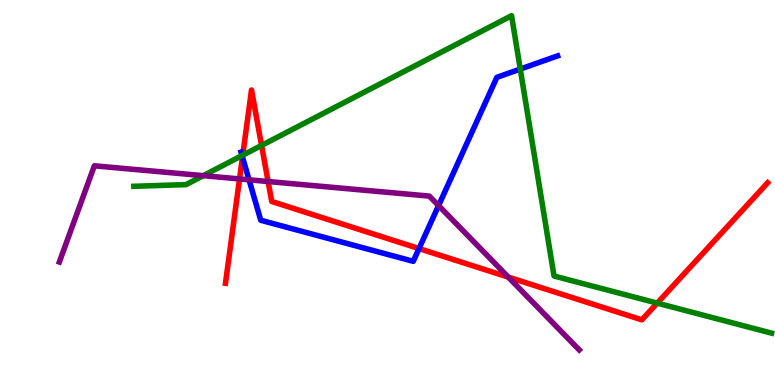[{'lines': ['blue', 'red'], 'intersections': [{'x': 3.13, 'y': 5.92}, {'x': 5.41, 'y': 3.54}]}, {'lines': ['green', 'red'], 'intersections': [{'x': 3.13, 'y': 5.97}, {'x': 3.38, 'y': 6.22}, {'x': 8.48, 'y': 2.13}]}, {'lines': ['purple', 'red'], 'intersections': [{'x': 3.09, 'y': 5.35}, {'x': 3.46, 'y': 5.29}, {'x': 6.56, 'y': 2.8}]}, {'lines': ['blue', 'green'], 'intersections': [{'x': 3.12, 'y': 5.96}, {'x': 6.71, 'y': 8.21}]}, {'lines': ['blue', 'purple'], 'intersections': [{'x': 3.21, 'y': 5.33}, {'x': 5.66, 'y': 4.66}]}, {'lines': ['green', 'purple'], 'intersections': [{'x': 2.62, 'y': 5.44}]}]